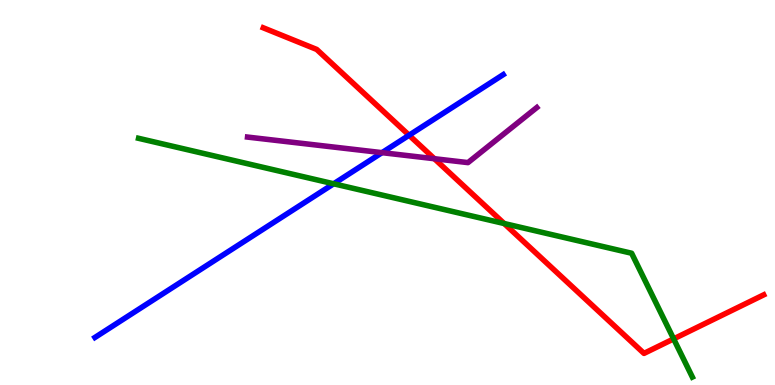[{'lines': ['blue', 'red'], 'intersections': [{'x': 5.28, 'y': 6.49}]}, {'lines': ['green', 'red'], 'intersections': [{'x': 6.51, 'y': 4.19}, {'x': 8.69, 'y': 1.2}]}, {'lines': ['purple', 'red'], 'intersections': [{'x': 5.6, 'y': 5.88}]}, {'lines': ['blue', 'green'], 'intersections': [{'x': 4.31, 'y': 5.23}]}, {'lines': ['blue', 'purple'], 'intersections': [{'x': 4.93, 'y': 6.03}]}, {'lines': ['green', 'purple'], 'intersections': []}]